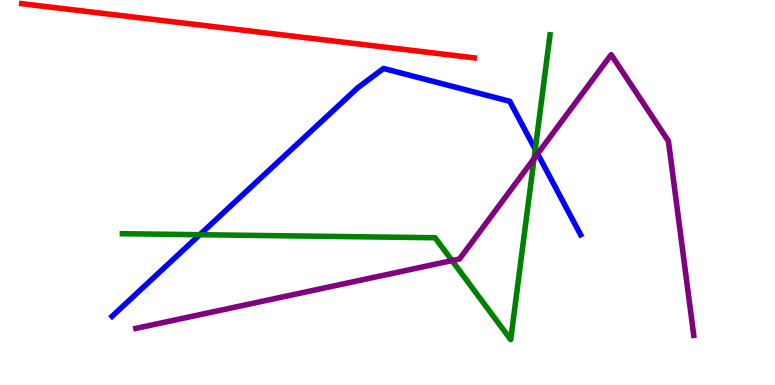[{'lines': ['blue', 'red'], 'intersections': []}, {'lines': ['green', 'red'], 'intersections': []}, {'lines': ['purple', 'red'], 'intersections': []}, {'lines': ['blue', 'green'], 'intersections': [{'x': 2.58, 'y': 3.9}, {'x': 6.91, 'y': 6.12}]}, {'lines': ['blue', 'purple'], 'intersections': [{'x': 6.94, 'y': 6.01}]}, {'lines': ['green', 'purple'], 'intersections': [{'x': 5.83, 'y': 3.23}, {'x': 6.89, 'y': 5.88}]}]